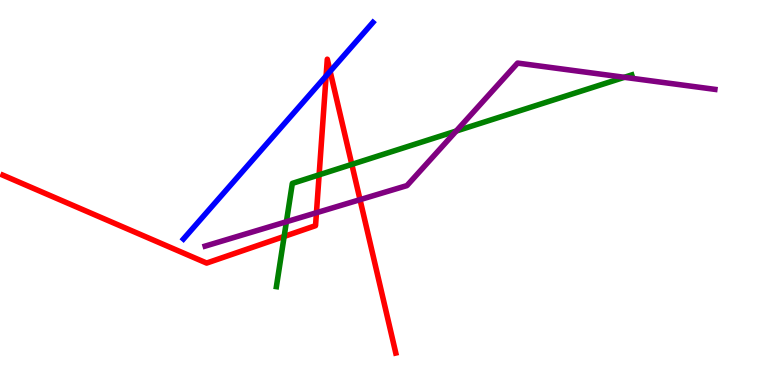[{'lines': ['blue', 'red'], 'intersections': [{'x': 4.21, 'y': 8.03}, {'x': 4.26, 'y': 8.15}]}, {'lines': ['green', 'red'], 'intersections': [{'x': 3.67, 'y': 3.86}, {'x': 4.12, 'y': 5.46}, {'x': 4.54, 'y': 5.73}]}, {'lines': ['purple', 'red'], 'intersections': [{'x': 4.08, 'y': 4.47}, {'x': 4.65, 'y': 4.81}]}, {'lines': ['blue', 'green'], 'intersections': []}, {'lines': ['blue', 'purple'], 'intersections': []}, {'lines': ['green', 'purple'], 'intersections': [{'x': 3.7, 'y': 4.24}, {'x': 5.89, 'y': 6.6}, {'x': 8.06, 'y': 7.99}]}]